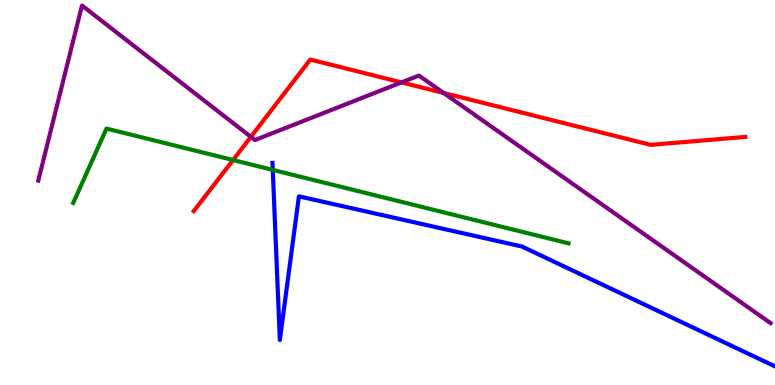[{'lines': ['blue', 'red'], 'intersections': []}, {'lines': ['green', 'red'], 'intersections': [{'x': 3.01, 'y': 5.84}]}, {'lines': ['purple', 'red'], 'intersections': [{'x': 3.24, 'y': 6.45}, {'x': 5.18, 'y': 7.86}, {'x': 5.72, 'y': 7.59}]}, {'lines': ['blue', 'green'], 'intersections': [{'x': 3.52, 'y': 5.59}]}, {'lines': ['blue', 'purple'], 'intersections': []}, {'lines': ['green', 'purple'], 'intersections': []}]